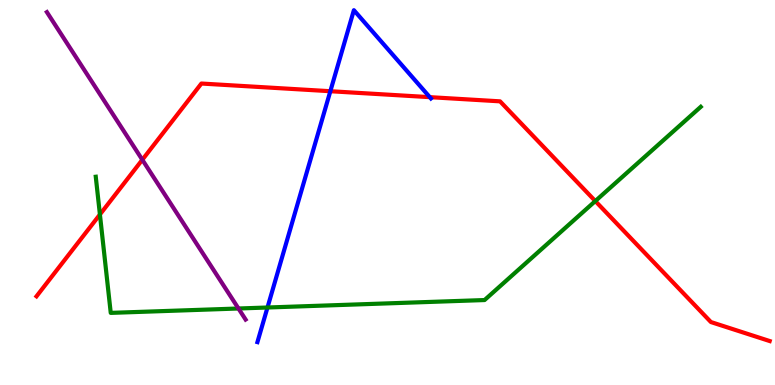[{'lines': ['blue', 'red'], 'intersections': [{'x': 4.26, 'y': 7.63}, {'x': 5.55, 'y': 7.48}]}, {'lines': ['green', 'red'], 'intersections': [{'x': 1.29, 'y': 4.43}, {'x': 7.68, 'y': 4.78}]}, {'lines': ['purple', 'red'], 'intersections': [{'x': 1.84, 'y': 5.85}]}, {'lines': ['blue', 'green'], 'intersections': [{'x': 3.45, 'y': 2.01}]}, {'lines': ['blue', 'purple'], 'intersections': []}, {'lines': ['green', 'purple'], 'intersections': [{'x': 3.08, 'y': 1.99}]}]